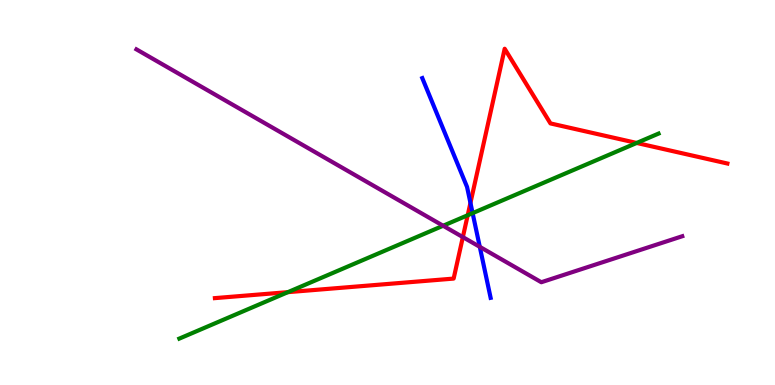[{'lines': ['blue', 'red'], 'intersections': [{'x': 6.07, 'y': 4.73}]}, {'lines': ['green', 'red'], 'intersections': [{'x': 3.71, 'y': 2.41}, {'x': 6.03, 'y': 4.41}, {'x': 8.22, 'y': 6.29}]}, {'lines': ['purple', 'red'], 'intersections': [{'x': 5.97, 'y': 3.84}]}, {'lines': ['blue', 'green'], 'intersections': [{'x': 6.1, 'y': 4.46}]}, {'lines': ['blue', 'purple'], 'intersections': [{'x': 6.19, 'y': 3.59}]}, {'lines': ['green', 'purple'], 'intersections': [{'x': 5.72, 'y': 4.14}]}]